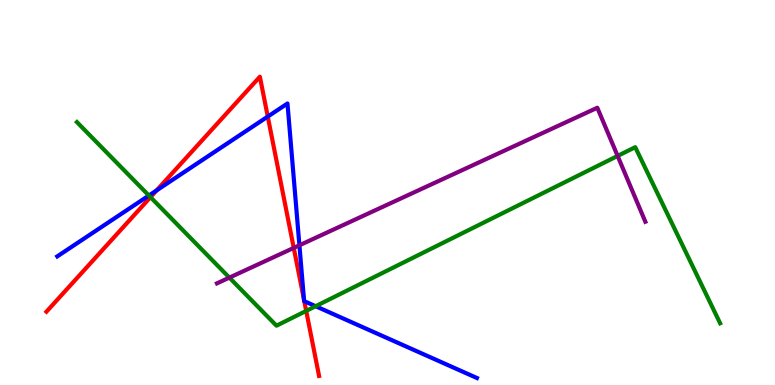[{'lines': ['blue', 'red'], 'intersections': [{'x': 2.02, 'y': 5.05}, {'x': 3.46, 'y': 6.97}, {'x': 3.92, 'y': 2.21}, {'x': 3.93, 'y': 2.18}]}, {'lines': ['green', 'red'], 'intersections': [{'x': 1.94, 'y': 4.88}, {'x': 3.95, 'y': 1.92}]}, {'lines': ['purple', 'red'], 'intersections': [{'x': 3.79, 'y': 3.56}]}, {'lines': ['blue', 'green'], 'intersections': [{'x': 1.92, 'y': 4.92}, {'x': 4.07, 'y': 2.05}]}, {'lines': ['blue', 'purple'], 'intersections': [{'x': 3.86, 'y': 3.63}]}, {'lines': ['green', 'purple'], 'intersections': [{'x': 2.96, 'y': 2.79}, {'x': 7.97, 'y': 5.95}]}]